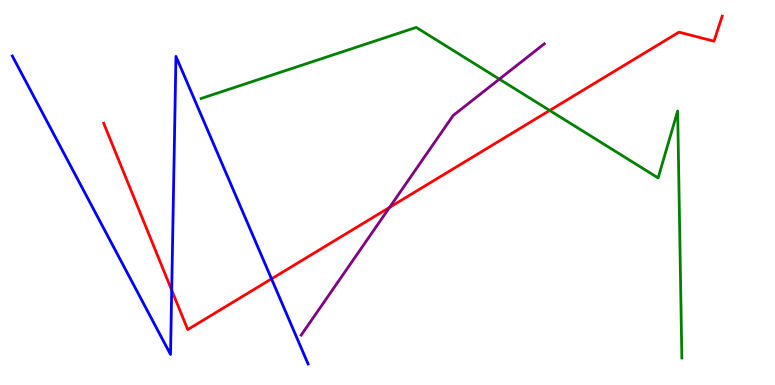[{'lines': ['blue', 'red'], 'intersections': [{'x': 2.22, 'y': 2.46}, {'x': 3.5, 'y': 2.76}]}, {'lines': ['green', 'red'], 'intersections': [{'x': 7.09, 'y': 7.13}]}, {'lines': ['purple', 'red'], 'intersections': [{'x': 5.03, 'y': 4.61}]}, {'lines': ['blue', 'green'], 'intersections': []}, {'lines': ['blue', 'purple'], 'intersections': []}, {'lines': ['green', 'purple'], 'intersections': [{'x': 6.44, 'y': 7.94}]}]